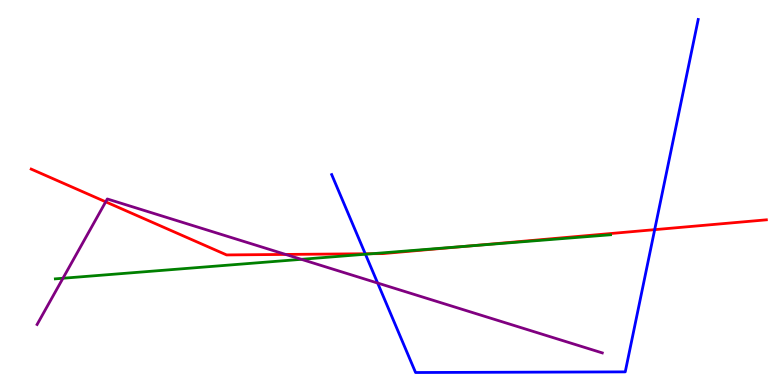[{'lines': ['blue', 'red'], 'intersections': [{'x': 4.71, 'y': 3.41}, {'x': 8.45, 'y': 4.03}]}, {'lines': ['green', 'red'], 'intersections': [{'x': 4.8, 'y': 3.41}, {'x': 6.05, 'y': 3.61}]}, {'lines': ['purple', 'red'], 'intersections': [{'x': 1.36, 'y': 4.76}, {'x': 3.69, 'y': 3.39}]}, {'lines': ['blue', 'green'], 'intersections': [{'x': 4.72, 'y': 3.4}]}, {'lines': ['blue', 'purple'], 'intersections': [{'x': 4.87, 'y': 2.65}]}, {'lines': ['green', 'purple'], 'intersections': [{'x': 0.812, 'y': 2.77}, {'x': 3.89, 'y': 3.26}]}]